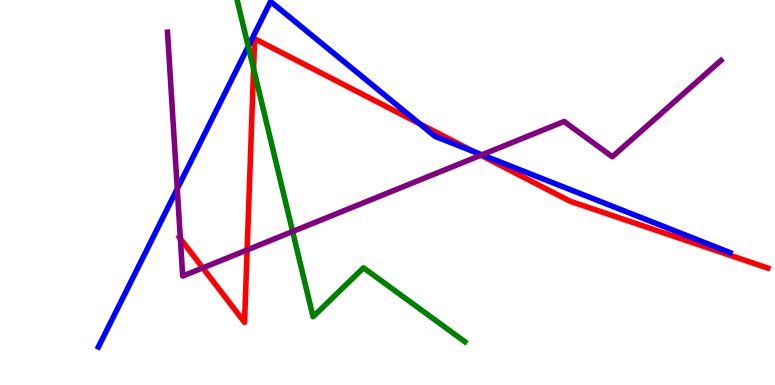[{'lines': ['blue', 'red'], 'intersections': [{'x': 5.41, 'y': 6.79}, {'x': 6.11, 'y': 6.06}]}, {'lines': ['green', 'red'], 'intersections': [{'x': 3.27, 'y': 8.22}]}, {'lines': ['purple', 'red'], 'intersections': [{'x': 2.33, 'y': 3.8}, {'x': 2.62, 'y': 3.04}, {'x': 3.19, 'y': 3.51}, {'x': 6.2, 'y': 5.97}]}, {'lines': ['blue', 'green'], 'intersections': [{'x': 3.2, 'y': 8.79}]}, {'lines': ['blue', 'purple'], 'intersections': [{'x': 2.29, 'y': 5.1}, {'x': 6.22, 'y': 5.98}]}, {'lines': ['green', 'purple'], 'intersections': [{'x': 3.78, 'y': 3.99}]}]